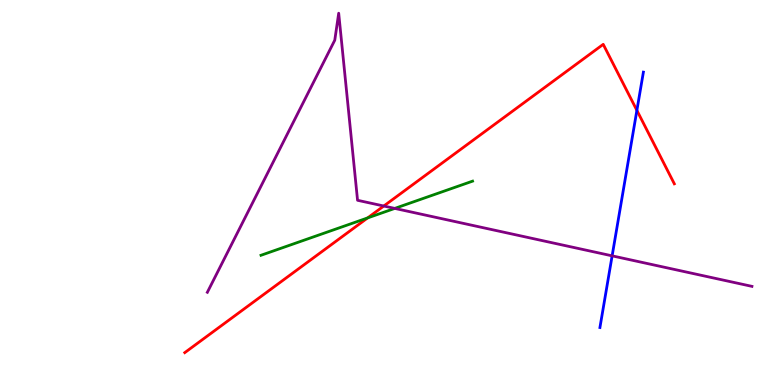[{'lines': ['blue', 'red'], 'intersections': [{'x': 8.22, 'y': 7.13}]}, {'lines': ['green', 'red'], 'intersections': [{'x': 4.74, 'y': 4.34}]}, {'lines': ['purple', 'red'], 'intersections': [{'x': 4.95, 'y': 4.65}]}, {'lines': ['blue', 'green'], 'intersections': []}, {'lines': ['blue', 'purple'], 'intersections': [{'x': 7.9, 'y': 3.35}]}, {'lines': ['green', 'purple'], 'intersections': [{'x': 5.09, 'y': 4.59}]}]